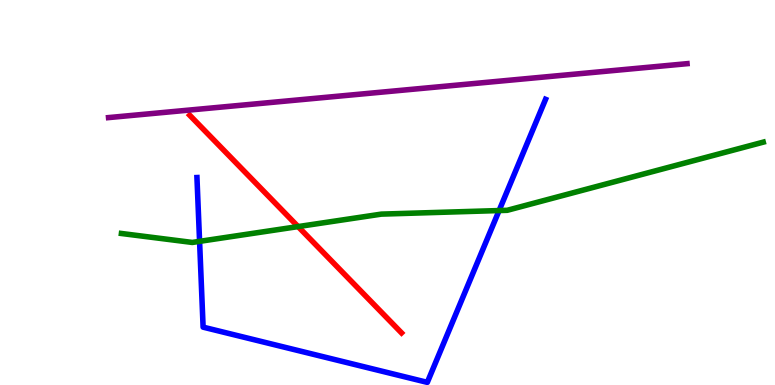[{'lines': ['blue', 'red'], 'intersections': []}, {'lines': ['green', 'red'], 'intersections': [{'x': 3.85, 'y': 4.11}]}, {'lines': ['purple', 'red'], 'intersections': []}, {'lines': ['blue', 'green'], 'intersections': [{'x': 2.58, 'y': 3.73}, {'x': 6.44, 'y': 4.53}]}, {'lines': ['blue', 'purple'], 'intersections': []}, {'lines': ['green', 'purple'], 'intersections': []}]